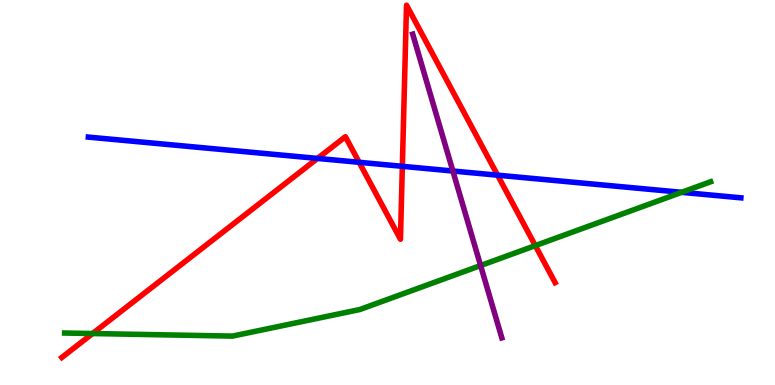[{'lines': ['blue', 'red'], 'intersections': [{'x': 4.1, 'y': 5.89}, {'x': 4.63, 'y': 5.78}, {'x': 5.19, 'y': 5.68}, {'x': 6.42, 'y': 5.45}]}, {'lines': ['green', 'red'], 'intersections': [{'x': 1.19, 'y': 1.34}, {'x': 6.91, 'y': 3.62}]}, {'lines': ['purple', 'red'], 'intersections': []}, {'lines': ['blue', 'green'], 'intersections': [{'x': 8.8, 'y': 5.0}]}, {'lines': ['blue', 'purple'], 'intersections': [{'x': 5.84, 'y': 5.56}]}, {'lines': ['green', 'purple'], 'intersections': [{'x': 6.2, 'y': 3.1}]}]